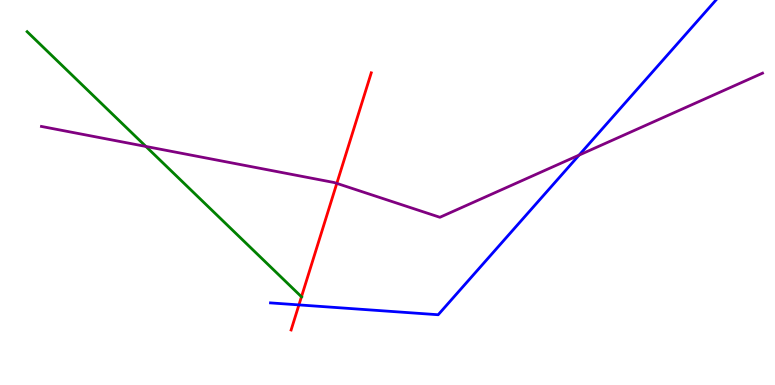[{'lines': ['blue', 'red'], 'intersections': [{'x': 3.86, 'y': 2.08}]}, {'lines': ['green', 'red'], 'intersections': [{'x': 3.89, 'y': 2.29}]}, {'lines': ['purple', 'red'], 'intersections': [{'x': 4.35, 'y': 5.24}]}, {'lines': ['blue', 'green'], 'intersections': []}, {'lines': ['blue', 'purple'], 'intersections': [{'x': 7.47, 'y': 5.97}]}, {'lines': ['green', 'purple'], 'intersections': [{'x': 1.88, 'y': 6.2}]}]